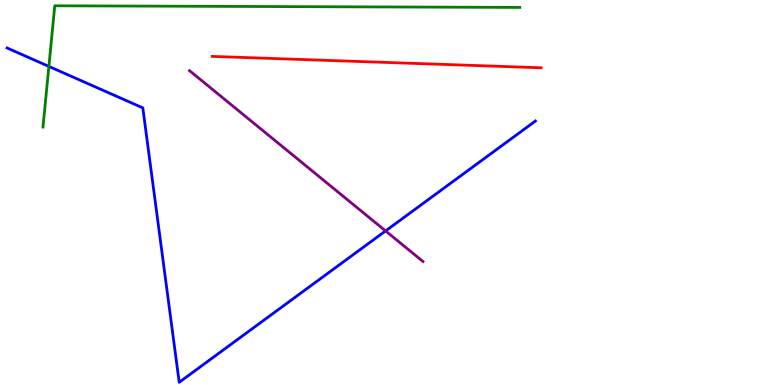[{'lines': ['blue', 'red'], 'intersections': []}, {'lines': ['green', 'red'], 'intersections': []}, {'lines': ['purple', 'red'], 'intersections': []}, {'lines': ['blue', 'green'], 'intersections': [{'x': 0.631, 'y': 8.27}]}, {'lines': ['blue', 'purple'], 'intersections': [{'x': 4.98, 'y': 4.0}]}, {'lines': ['green', 'purple'], 'intersections': []}]